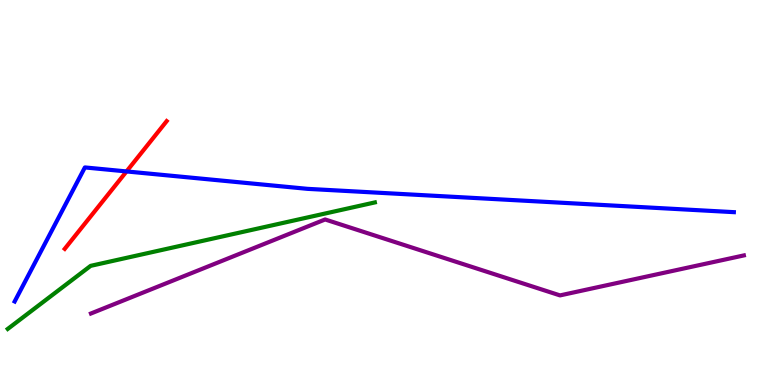[{'lines': ['blue', 'red'], 'intersections': [{'x': 1.63, 'y': 5.55}]}, {'lines': ['green', 'red'], 'intersections': []}, {'lines': ['purple', 'red'], 'intersections': []}, {'lines': ['blue', 'green'], 'intersections': []}, {'lines': ['blue', 'purple'], 'intersections': []}, {'lines': ['green', 'purple'], 'intersections': []}]